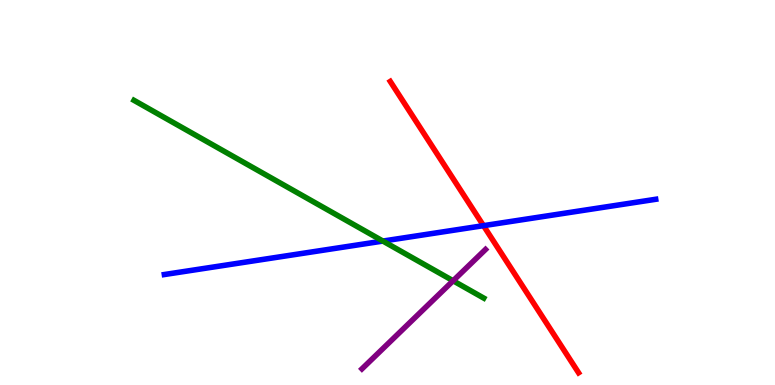[{'lines': ['blue', 'red'], 'intersections': [{'x': 6.24, 'y': 4.14}]}, {'lines': ['green', 'red'], 'intersections': []}, {'lines': ['purple', 'red'], 'intersections': []}, {'lines': ['blue', 'green'], 'intersections': [{'x': 4.94, 'y': 3.74}]}, {'lines': ['blue', 'purple'], 'intersections': []}, {'lines': ['green', 'purple'], 'intersections': [{'x': 5.85, 'y': 2.71}]}]